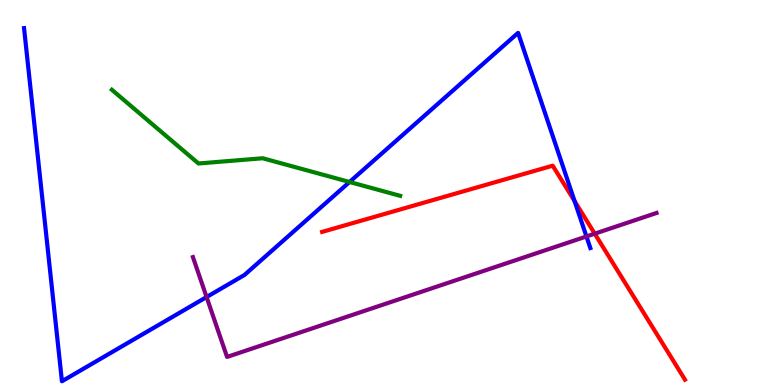[{'lines': ['blue', 'red'], 'intersections': [{'x': 7.41, 'y': 4.78}]}, {'lines': ['green', 'red'], 'intersections': []}, {'lines': ['purple', 'red'], 'intersections': [{'x': 7.67, 'y': 3.93}]}, {'lines': ['blue', 'green'], 'intersections': [{'x': 4.51, 'y': 5.27}]}, {'lines': ['blue', 'purple'], 'intersections': [{'x': 2.67, 'y': 2.28}, {'x': 7.57, 'y': 3.86}]}, {'lines': ['green', 'purple'], 'intersections': []}]